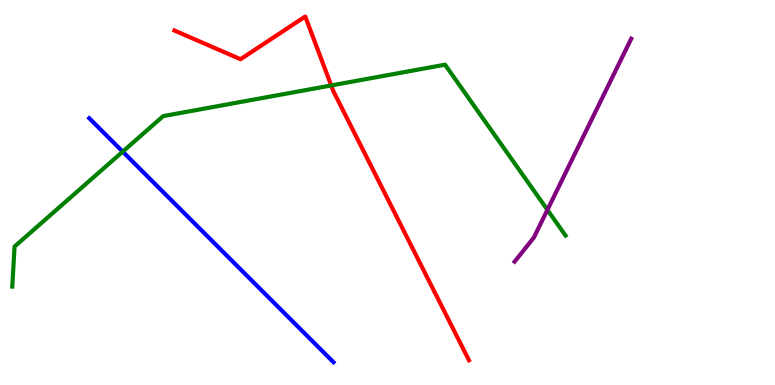[{'lines': ['blue', 'red'], 'intersections': []}, {'lines': ['green', 'red'], 'intersections': [{'x': 4.27, 'y': 7.78}]}, {'lines': ['purple', 'red'], 'intersections': []}, {'lines': ['blue', 'green'], 'intersections': [{'x': 1.58, 'y': 6.06}]}, {'lines': ['blue', 'purple'], 'intersections': []}, {'lines': ['green', 'purple'], 'intersections': [{'x': 7.06, 'y': 4.55}]}]